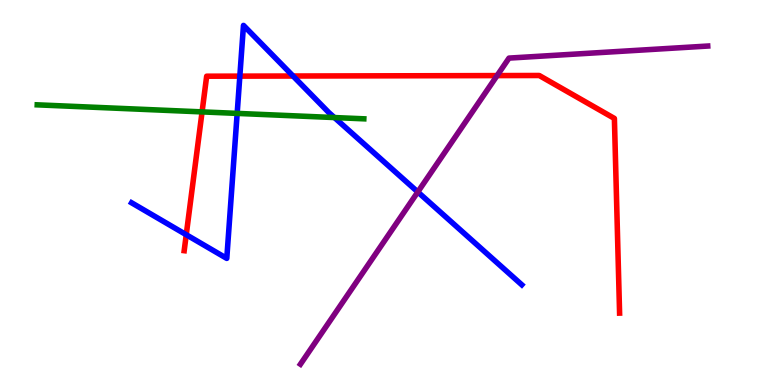[{'lines': ['blue', 'red'], 'intersections': [{'x': 2.4, 'y': 3.9}, {'x': 3.09, 'y': 8.02}, {'x': 3.78, 'y': 8.03}]}, {'lines': ['green', 'red'], 'intersections': [{'x': 2.61, 'y': 7.09}]}, {'lines': ['purple', 'red'], 'intersections': [{'x': 6.41, 'y': 8.04}]}, {'lines': ['blue', 'green'], 'intersections': [{'x': 3.06, 'y': 7.05}, {'x': 4.32, 'y': 6.95}]}, {'lines': ['blue', 'purple'], 'intersections': [{'x': 5.39, 'y': 5.01}]}, {'lines': ['green', 'purple'], 'intersections': []}]